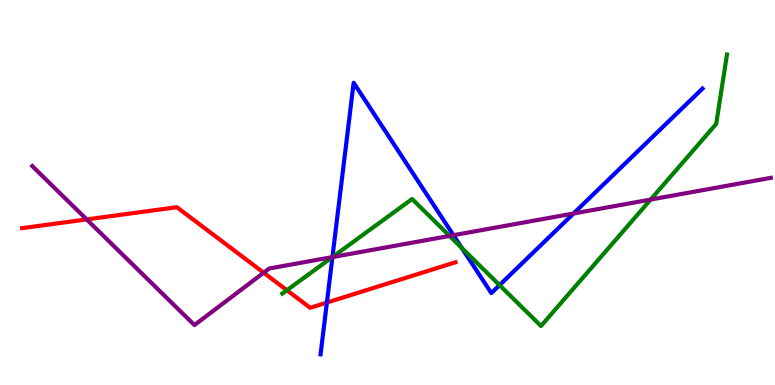[{'lines': ['blue', 'red'], 'intersections': [{'x': 4.22, 'y': 2.14}]}, {'lines': ['green', 'red'], 'intersections': [{'x': 3.7, 'y': 2.46}]}, {'lines': ['purple', 'red'], 'intersections': [{'x': 1.12, 'y': 4.3}, {'x': 3.4, 'y': 2.92}]}, {'lines': ['blue', 'green'], 'intersections': [{'x': 4.29, 'y': 3.32}, {'x': 5.96, 'y': 3.56}, {'x': 6.45, 'y': 2.59}]}, {'lines': ['blue', 'purple'], 'intersections': [{'x': 4.29, 'y': 3.32}, {'x': 5.85, 'y': 3.89}, {'x': 7.4, 'y': 4.45}]}, {'lines': ['green', 'purple'], 'intersections': [{'x': 4.29, 'y': 3.32}, {'x': 5.8, 'y': 3.87}, {'x': 8.4, 'y': 4.82}]}]